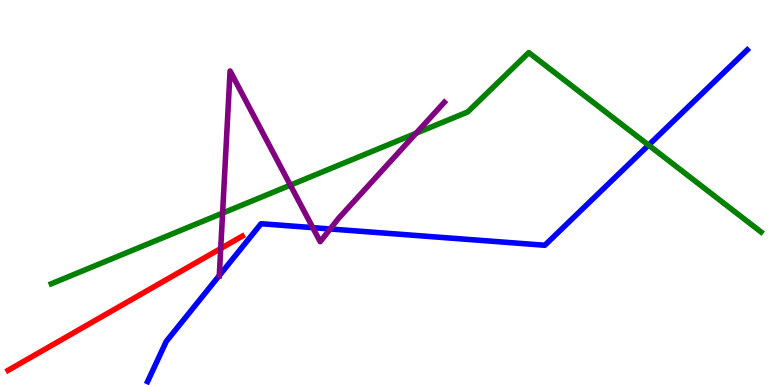[{'lines': ['blue', 'red'], 'intersections': []}, {'lines': ['green', 'red'], 'intersections': []}, {'lines': ['purple', 'red'], 'intersections': [{'x': 2.85, 'y': 3.55}]}, {'lines': ['blue', 'green'], 'intersections': [{'x': 8.37, 'y': 6.23}]}, {'lines': ['blue', 'purple'], 'intersections': [{'x': 2.83, 'y': 2.84}, {'x': 4.04, 'y': 4.09}, {'x': 4.26, 'y': 4.05}]}, {'lines': ['green', 'purple'], 'intersections': [{'x': 2.87, 'y': 4.46}, {'x': 3.75, 'y': 5.19}, {'x': 5.37, 'y': 6.54}]}]